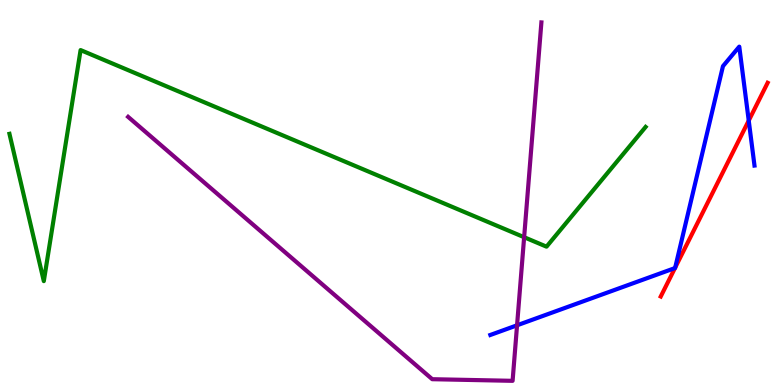[{'lines': ['blue', 'red'], 'intersections': [{'x': 8.71, 'y': 3.04}, {'x': 8.71, 'y': 3.05}, {'x': 9.66, 'y': 6.87}]}, {'lines': ['green', 'red'], 'intersections': []}, {'lines': ['purple', 'red'], 'intersections': []}, {'lines': ['blue', 'green'], 'intersections': []}, {'lines': ['blue', 'purple'], 'intersections': [{'x': 6.67, 'y': 1.55}]}, {'lines': ['green', 'purple'], 'intersections': [{'x': 6.76, 'y': 3.84}]}]